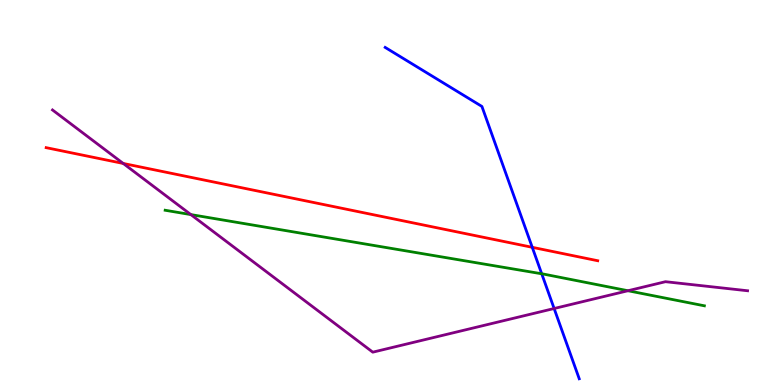[{'lines': ['blue', 'red'], 'intersections': [{'x': 6.87, 'y': 3.58}]}, {'lines': ['green', 'red'], 'intersections': []}, {'lines': ['purple', 'red'], 'intersections': [{'x': 1.59, 'y': 5.75}]}, {'lines': ['blue', 'green'], 'intersections': [{'x': 6.99, 'y': 2.89}]}, {'lines': ['blue', 'purple'], 'intersections': [{'x': 7.15, 'y': 1.99}]}, {'lines': ['green', 'purple'], 'intersections': [{'x': 2.46, 'y': 4.43}, {'x': 8.1, 'y': 2.45}]}]